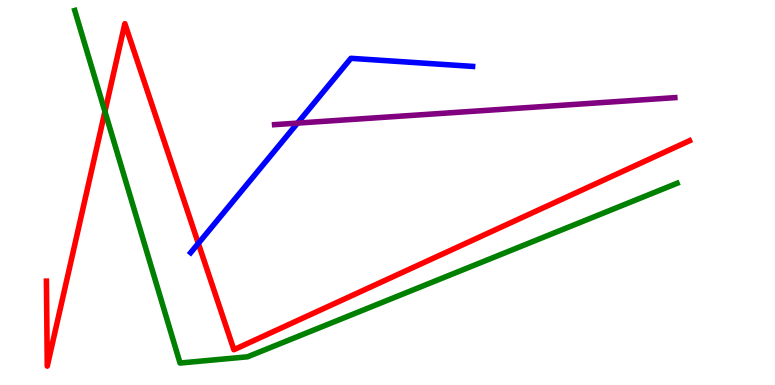[{'lines': ['blue', 'red'], 'intersections': [{'x': 2.56, 'y': 3.68}]}, {'lines': ['green', 'red'], 'intersections': [{'x': 1.35, 'y': 7.1}]}, {'lines': ['purple', 'red'], 'intersections': []}, {'lines': ['blue', 'green'], 'intersections': []}, {'lines': ['blue', 'purple'], 'intersections': [{'x': 3.84, 'y': 6.8}]}, {'lines': ['green', 'purple'], 'intersections': []}]